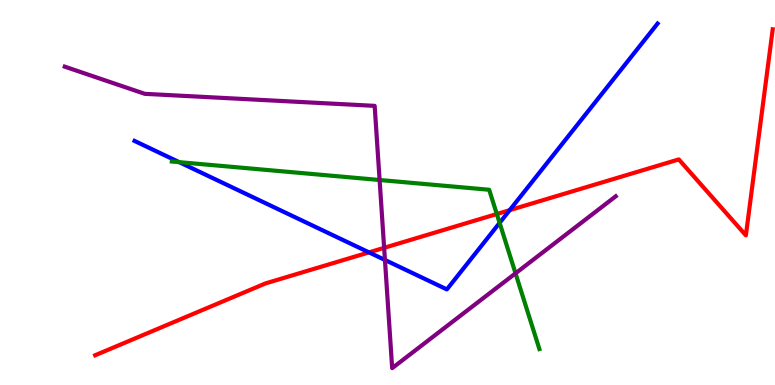[{'lines': ['blue', 'red'], 'intersections': [{'x': 4.76, 'y': 3.44}, {'x': 6.58, 'y': 4.54}]}, {'lines': ['green', 'red'], 'intersections': [{'x': 6.41, 'y': 4.44}]}, {'lines': ['purple', 'red'], 'intersections': [{'x': 4.96, 'y': 3.56}]}, {'lines': ['blue', 'green'], 'intersections': [{'x': 2.31, 'y': 5.79}, {'x': 6.45, 'y': 4.21}]}, {'lines': ['blue', 'purple'], 'intersections': [{'x': 4.97, 'y': 3.25}]}, {'lines': ['green', 'purple'], 'intersections': [{'x': 4.9, 'y': 5.32}, {'x': 6.65, 'y': 2.9}]}]